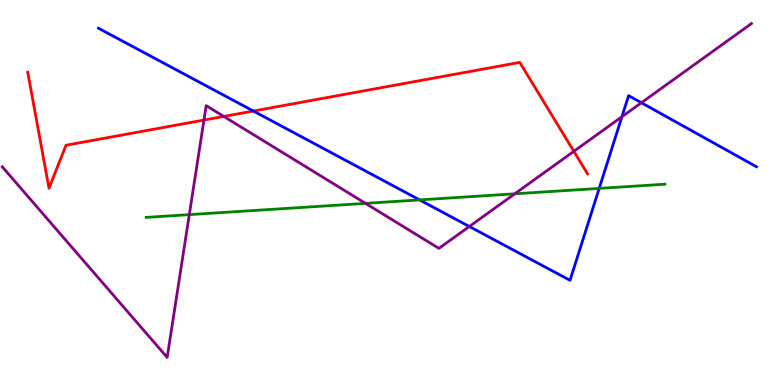[{'lines': ['blue', 'red'], 'intersections': [{'x': 3.27, 'y': 7.12}]}, {'lines': ['green', 'red'], 'intersections': []}, {'lines': ['purple', 'red'], 'intersections': [{'x': 2.63, 'y': 6.88}, {'x': 2.89, 'y': 6.98}, {'x': 7.4, 'y': 6.07}]}, {'lines': ['blue', 'green'], 'intersections': [{'x': 5.41, 'y': 4.81}, {'x': 7.73, 'y': 5.11}]}, {'lines': ['blue', 'purple'], 'intersections': [{'x': 6.06, 'y': 4.12}, {'x': 8.02, 'y': 6.97}, {'x': 8.28, 'y': 7.33}]}, {'lines': ['green', 'purple'], 'intersections': [{'x': 2.44, 'y': 4.43}, {'x': 4.72, 'y': 4.72}, {'x': 6.64, 'y': 4.97}]}]